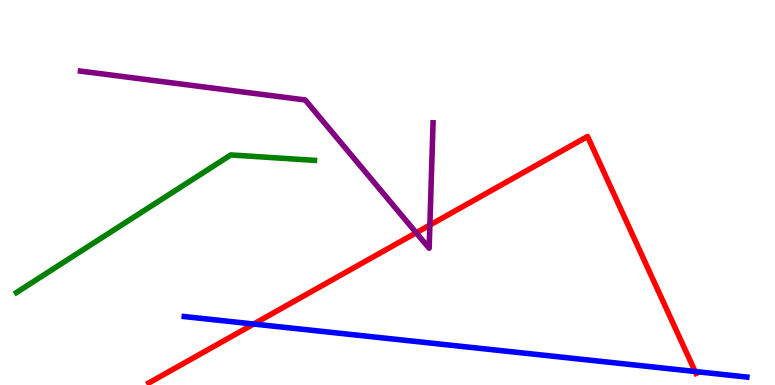[{'lines': ['blue', 'red'], 'intersections': [{'x': 3.27, 'y': 1.58}, {'x': 8.97, 'y': 0.351}]}, {'lines': ['green', 'red'], 'intersections': []}, {'lines': ['purple', 'red'], 'intersections': [{'x': 5.37, 'y': 3.95}, {'x': 5.55, 'y': 4.15}]}, {'lines': ['blue', 'green'], 'intersections': []}, {'lines': ['blue', 'purple'], 'intersections': []}, {'lines': ['green', 'purple'], 'intersections': []}]